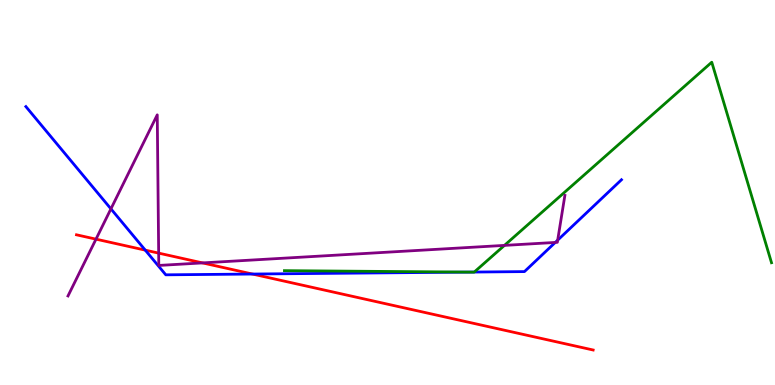[{'lines': ['blue', 'red'], 'intersections': [{'x': 1.87, 'y': 3.5}, {'x': 3.26, 'y': 2.88}]}, {'lines': ['green', 'red'], 'intersections': []}, {'lines': ['purple', 'red'], 'intersections': [{'x': 1.24, 'y': 3.79}, {'x': 2.05, 'y': 3.43}, {'x': 2.61, 'y': 3.17}]}, {'lines': ['blue', 'green'], 'intersections': [{'x': 6.05, 'y': 2.93}, {'x': 6.12, 'y': 2.93}]}, {'lines': ['blue', 'purple'], 'intersections': [{'x': 1.43, 'y': 4.58}, {'x': 7.16, 'y': 3.7}, {'x': 7.2, 'y': 3.76}]}, {'lines': ['green', 'purple'], 'intersections': [{'x': 6.51, 'y': 3.63}]}]